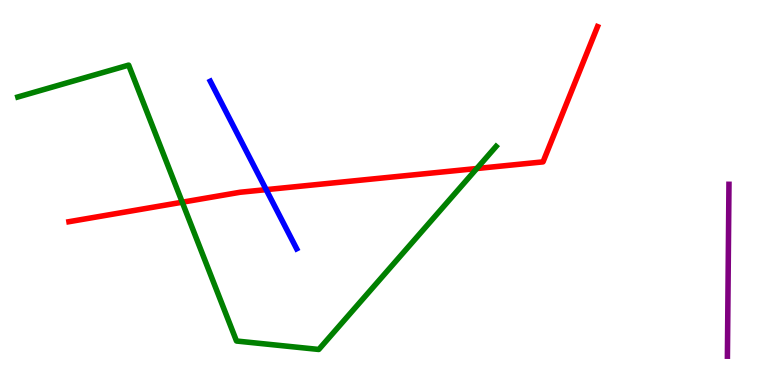[{'lines': ['blue', 'red'], 'intersections': [{'x': 3.43, 'y': 5.07}]}, {'lines': ['green', 'red'], 'intersections': [{'x': 2.35, 'y': 4.75}, {'x': 6.15, 'y': 5.62}]}, {'lines': ['purple', 'red'], 'intersections': []}, {'lines': ['blue', 'green'], 'intersections': []}, {'lines': ['blue', 'purple'], 'intersections': []}, {'lines': ['green', 'purple'], 'intersections': []}]